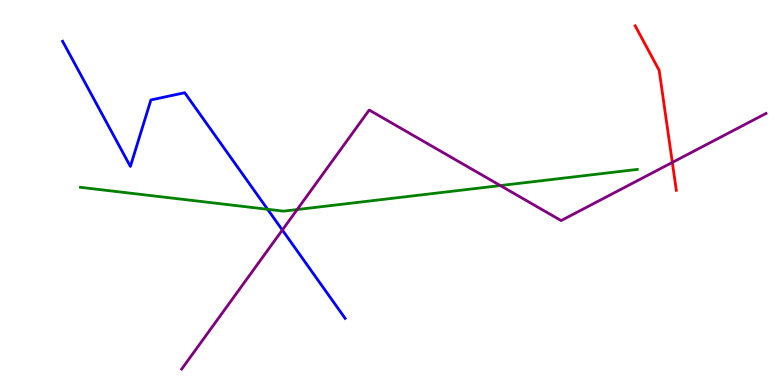[{'lines': ['blue', 'red'], 'intersections': []}, {'lines': ['green', 'red'], 'intersections': []}, {'lines': ['purple', 'red'], 'intersections': [{'x': 8.68, 'y': 5.78}]}, {'lines': ['blue', 'green'], 'intersections': [{'x': 3.45, 'y': 4.56}]}, {'lines': ['blue', 'purple'], 'intersections': [{'x': 3.64, 'y': 4.03}]}, {'lines': ['green', 'purple'], 'intersections': [{'x': 3.83, 'y': 4.56}, {'x': 6.46, 'y': 5.18}]}]